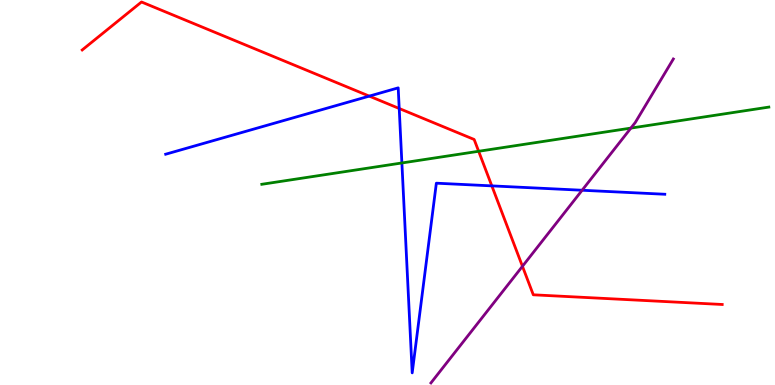[{'lines': ['blue', 'red'], 'intersections': [{'x': 4.76, 'y': 7.5}, {'x': 5.15, 'y': 7.18}, {'x': 6.35, 'y': 5.17}]}, {'lines': ['green', 'red'], 'intersections': [{'x': 6.18, 'y': 6.07}]}, {'lines': ['purple', 'red'], 'intersections': [{'x': 6.74, 'y': 3.08}]}, {'lines': ['blue', 'green'], 'intersections': [{'x': 5.19, 'y': 5.77}]}, {'lines': ['blue', 'purple'], 'intersections': [{'x': 7.51, 'y': 5.06}]}, {'lines': ['green', 'purple'], 'intersections': [{'x': 8.14, 'y': 6.67}]}]